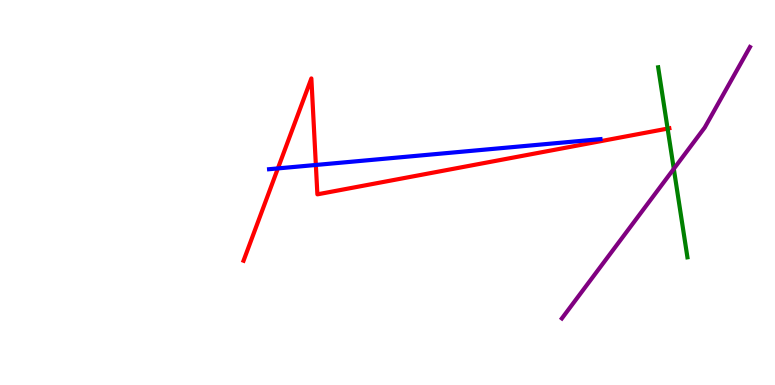[{'lines': ['blue', 'red'], 'intersections': [{'x': 3.59, 'y': 5.63}, {'x': 4.08, 'y': 5.72}]}, {'lines': ['green', 'red'], 'intersections': [{'x': 8.61, 'y': 6.66}]}, {'lines': ['purple', 'red'], 'intersections': []}, {'lines': ['blue', 'green'], 'intersections': []}, {'lines': ['blue', 'purple'], 'intersections': []}, {'lines': ['green', 'purple'], 'intersections': [{'x': 8.69, 'y': 5.61}]}]